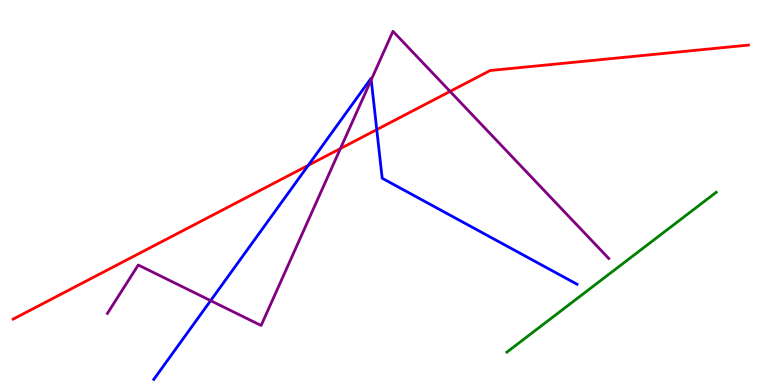[{'lines': ['blue', 'red'], 'intersections': [{'x': 3.98, 'y': 5.71}, {'x': 4.86, 'y': 6.63}]}, {'lines': ['green', 'red'], 'intersections': []}, {'lines': ['purple', 'red'], 'intersections': [{'x': 4.39, 'y': 6.14}, {'x': 5.81, 'y': 7.63}]}, {'lines': ['blue', 'green'], 'intersections': []}, {'lines': ['blue', 'purple'], 'intersections': [{'x': 2.72, 'y': 2.19}, {'x': 4.79, 'y': 7.93}]}, {'lines': ['green', 'purple'], 'intersections': []}]